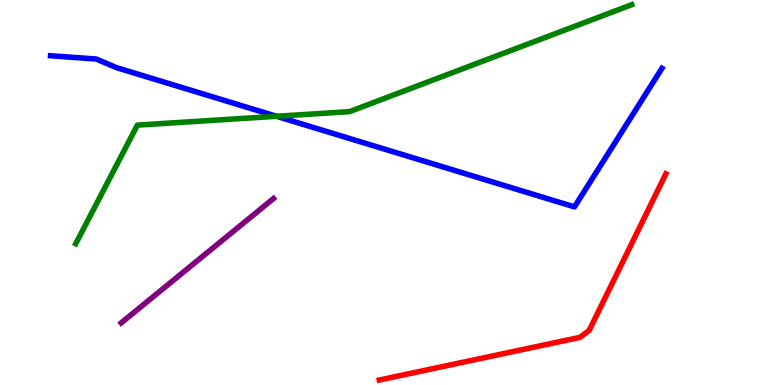[{'lines': ['blue', 'red'], 'intersections': []}, {'lines': ['green', 'red'], 'intersections': []}, {'lines': ['purple', 'red'], 'intersections': []}, {'lines': ['blue', 'green'], 'intersections': [{'x': 3.57, 'y': 6.98}]}, {'lines': ['blue', 'purple'], 'intersections': []}, {'lines': ['green', 'purple'], 'intersections': []}]